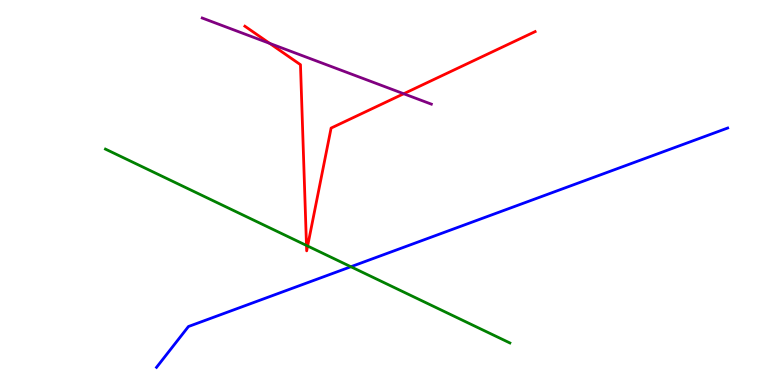[{'lines': ['blue', 'red'], 'intersections': []}, {'lines': ['green', 'red'], 'intersections': [{'x': 3.95, 'y': 3.62}, {'x': 3.97, 'y': 3.61}]}, {'lines': ['purple', 'red'], 'intersections': [{'x': 3.48, 'y': 8.87}, {'x': 5.21, 'y': 7.57}]}, {'lines': ['blue', 'green'], 'intersections': [{'x': 4.53, 'y': 3.07}]}, {'lines': ['blue', 'purple'], 'intersections': []}, {'lines': ['green', 'purple'], 'intersections': []}]